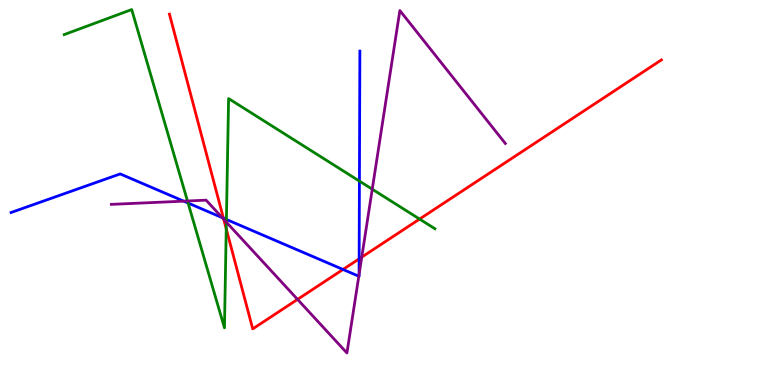[{'lines': ['blue', 'red'], 'intersections': [{'x': 2.88, 'y': 4.33}, {'x': 4.43, 'y': 3.0}, {'x': 4.63, 'y': 3.28}]}, {'lines': ['green', 'red'], 'intersections': [{'x': 2.92, 'y': 4.06}, {'x': 5.41, 'y': 4.31}]}, {'lines': ['purple', 'red'], 'intersections': [{'x': 2.89, 'y': 4.3}, {'x': 3.84, 'y': 2.22}, {'x': 4.67, 'y': 3.32}]}, {'lines': ['blue', 'green'], 'intersections': [{'x': 2.43, 'y': 4.73}, {'x': 2.92, 'y': 4.3}, {'x': 4.64, 'y': 5.3}]}, {'lines': ['blue', 'purple'], 'intersections': [{'x': 2.37, 'y': 4.78}, {'x': 2.87, 'y': 4.35}, {'x': 4.63, 'y': 2.83}, {'x': 4.63, 'y': 2.87}]}, {'lines': ['green', 'purple'], 'intersections': [{'x': 2.42, 'y': 4.78}, {'x': 2.92, 'y': 4.23}, {'x': 4.8, 'y': 5.09}]}]